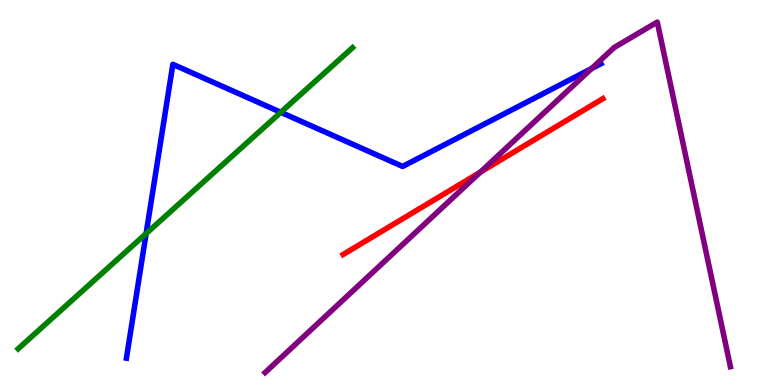[{'lines': ['blue', 'red'], 'intersections': []}, {'lines': ['green', 'red'], 'intersections': []}, {'lines': ['purple', 'red'], 'intersections': [{'x': 6.2, 'y': 5.53}]}, {'lines': ['blue', 'green'], 'intersections': [{'x': 1.89, 'y': 3.93}, {'x': 3.62, 'y': 7.08}]}, {'lines': ['blue', 'purple'], 'intersections': [{'x': 7.63, 'y': 8.22}]}, {'lines': ['green', 'purple'], 'intersections': []}]